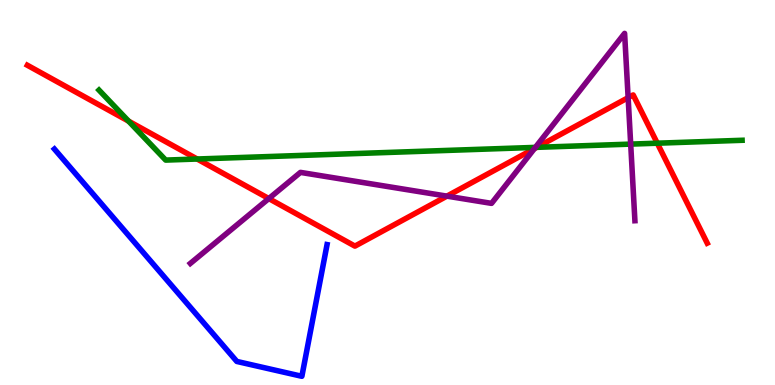[{'lines': ['blue', 'red'], 'intersections': []}, {'lines': ['green', 'red'], 'intersections': [{'x': 1.66, 'y': 6.85}, {'x': 2.54, 'y': 5.87}, {'x': 6.93, 'y': 6.17}, {'x': 8.48, 'y': 6.28}]}, {'lines': ['purple', 'red'], 'intersections': [{'x': 3.47, 'y': 4.84}, {'x': 5.77, 'y': 4.91}, {'x': 6.9, 'y': 6.14}, {'x': 8.1, 'y': 7.46}]}, {'lines': ['blue', 'green'], 'intersections': []}, {'lines': ['blue', 'purple'], 'intersections': []}, {'lines': ['green', 'purple'], 'intersections': [{'x': 6.91, 'y': 6.17}, {'x': 8.14, 'y': 6.26}]}]